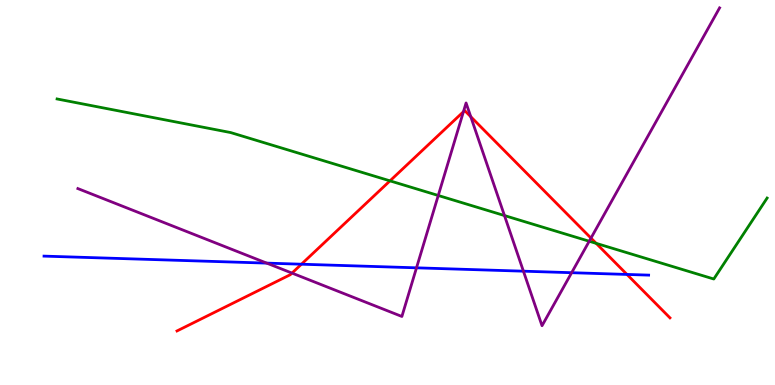[{'lines': ['blue', 'red'], 'intersections': [{'x': 3.89, 'y': 3.14}, {'x': 8.09, 'y': 2.87}]}, {'lines': ['green', 'red'], 'intersections': [{'x': 5.03, 'y': 5.3}, {'x': 7.69, 'y': 3.68}]}, {'lines': ['purple', 'red'], 'intersections': [{'x': 3.77, 'y': 2.91}, {'x': 5.98, 'y': 7.1}, {'x': 6.07, 'y': 6.97}, {'x': 7.63, 'y': 3.82}]}, {'lines': ['blue', 'green'], 'intersections': []}, {'lines': ['blue', 'purple'], 'intersections': [{'x': 3.44, 'y': 3.17}, {'x': 5.37, 'y': 3.04}, {'x': 6.75, 'y': 2.96}, {'x': 7.38, 'y': 2.92}]}, {'lines': ['green', 'purple'], 'intersections': [{'x': 5.65, 'y': 4.92}, {'x': 6.51, 'y': 4.4}, {'x': 7.6, 'y': 3.73}]}]